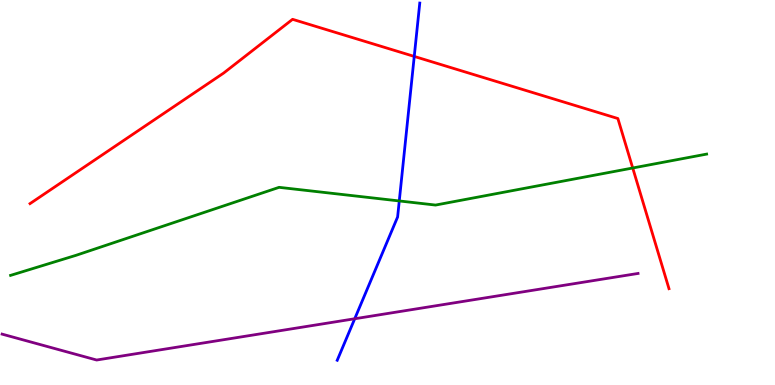[{'lines': ['blue', 'red'], 'intersections': [{'x': 5.35, 'y': 8.53}]}, {'lines': ['green', 'red'], 'intersections': [{'x': 8.16, 'y': 5.64}]}, {'lines': ['purple', 'red'], 'intersections': []}, {'lines': ['blue', 'green'], 'intersections': [{'x': 5.15, 'y': 4.78}]}, {'lines': ['blue', 'purple'], 'intersections': [{'x': 4.58, 'y': 1.72}]}, {'lines': ['green', 'purple'], 'intersections': []}]